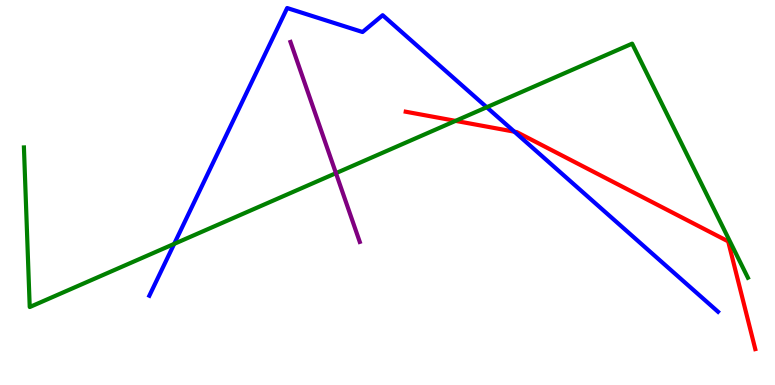[{'lines': ['blue', 'red'], 'intersections': [{'x': 6.64, 'y': 6.58}]}, {'lines': ['green', 'red'], 'intersections': [{'x': 5.88, 'y': 6.86}]}, {'lines': ['purple', 'red'], 'intersections': []}, {'lines': ['blue', 'green'], 'intersections': [{'x': 2.25, 'y': 3.67}, {'x': 6.28, 'y': 7.21}]}, {'lines': ['blue', 'purple'], 'intersections': []}, {'lines': ['green', 'purple'], 'intersections': [{'x': 4.33, 'y': 5.5}]}]